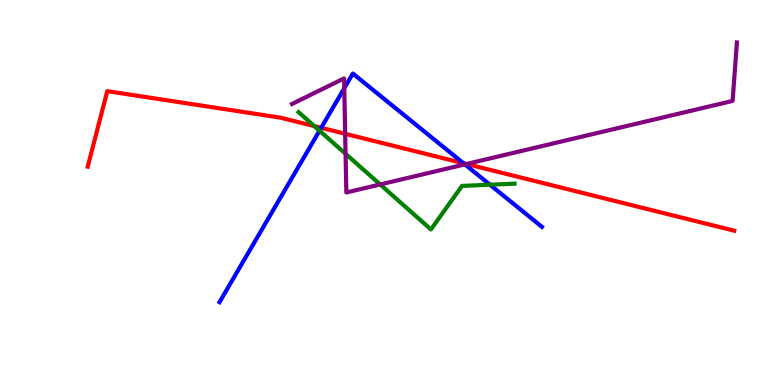[{'lines': ['blue', 'red'], 'intersections': [{'x': 4.14, 'y': 6.68}, {'x': 5.98, 'y': 5.76}]}, {'lines': ['green', 'red'], 'intersections': [{'x': 4.06, 'y': 6.72}]}, {'lines': ['purple', 'red'], 'intersections': [{'x': 4.45, 'y': 6.53}, {'x': 6.02, 'y': 5.74}]}, {'lines': ['blue', 'green'], 'intersections': [{'x': 4.12, 'y': 6.6}, {'x': 6.32, 'y': 5.2}]}, {'lines': ['blue', 'purple'], 'intersections': [{'x': 4.44, 'y': 7.71}, {'x': 6.0, 'y': 5.73}]}, {'lines': ['green', 'purple'], 'intersections': [{'x': 4.46, 'y': 6.01}, {'x': 4.91, 'y': 5.21}]}]